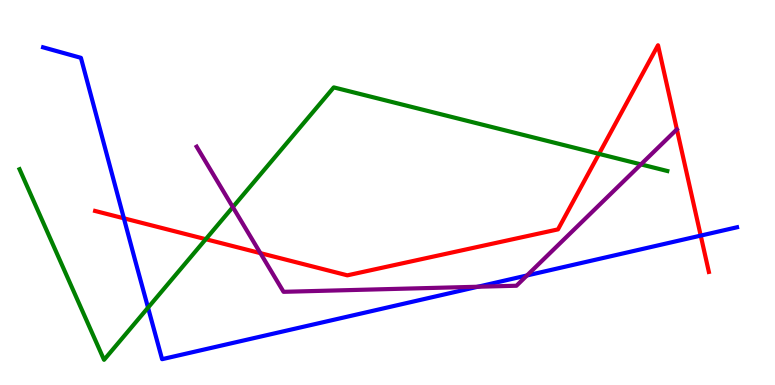[{'lines': ['blue', 'red'], 'intersections': [{'x': 1.6, 'y': 4.33}, {'x': 9.04, 'y': 3.88}]}, {'lines': ['green', 'red'], 'intersections': [{'x': 2.66, 'y': 3.79}, {'x': 7.73, 'y': 6.0}]}, {'lines': ['purple', 'red'], 'intersections': [{'x': 3.36, 'y': 3.42}]}, {'lines': ['blue', 'green'], 'intersections': [{'x': 1.91, 'y': 2.01}]}, {'lines': ['blue', 'purple'], 'intersections': [{'x': 6.17, 'y': 2.55}, {'x': 6.8, 'y': 2.85}]}, {'lines': ['green', 'purple'], 'intersections': [{'x': 3.0, 'y': 4.62}, {'x': 8.27, 'y': 5.73}]}]